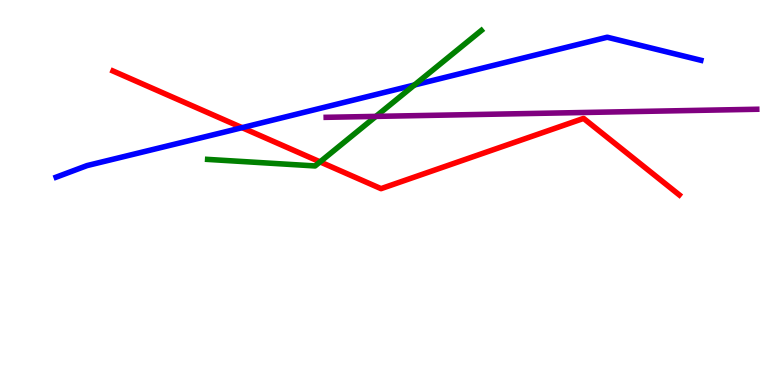[{'lines': ['blue', 'red'], 'intersections': [{'x': 3.12, 'y': 6.68}]}, {'lines': ['green', 'red'], 'intersections': [{'x': 4.13, 'y': 5.8}]}, {'lines': ['purple', 'red'], 'intersections': []}, {'lines': ['blue', 'green'], 'intersections': [{'x': 5.35, 'y': 7.79}]}, {'lines': ['blue', 'purple'], 'intersections': []}, {'lines': ['green', 'purple'], 'intersections': [{'x': 4.85, 'y': 6.98}]}]